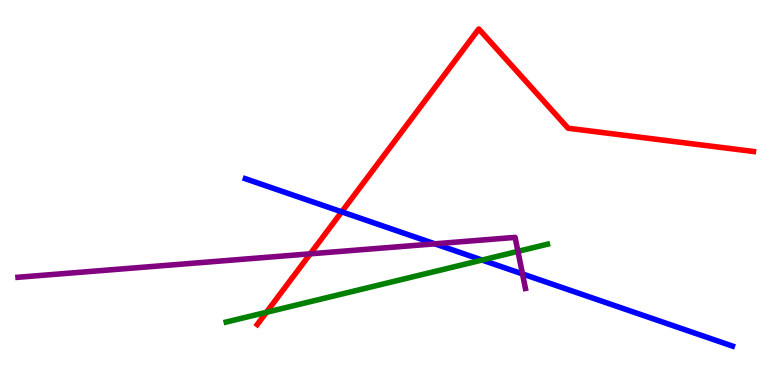[{'lines': ['blue', 'red'], 'intersections': [{'x': 4.41, 'y': 4.5}]}, {'lines': ['green', 'red'], 'intersections': [{'x': 3.44, 'y': 1.89}]}, {'lines': ['purple', 'red'], 'intersections': [{'x': 4.0, 'y': 3.41}]}, {'lines': ['blue', 'green'], 'intersections': [{'x': 6.22, 'y': 3.25}]}, {'lines': ['blue', 'purple'], 'intersections': [{'x': 5.61, 'y': 3.67}, {'x': 6.74, 'y': 2.88}]}, {'lines': ['green', 'purple'], 'intersections': [{'x': 6.68, 'y': 3.47}]}]